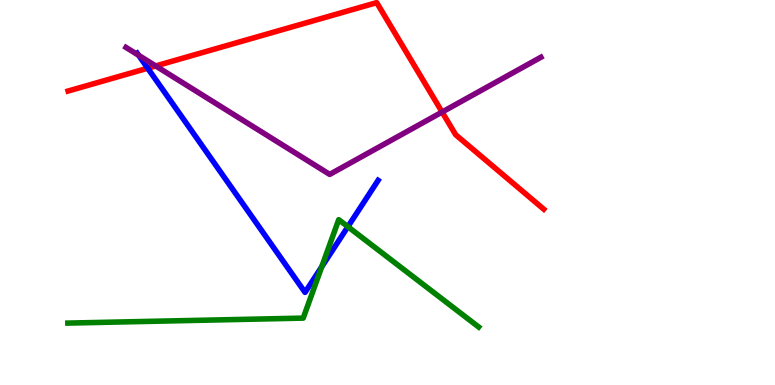[{'lines': ['blue', 'red'], 'intersections': [{'x': 1.91, 'y': 8.23}]}, {'lines': ['green', 'red'], 'intersections': []}, {'lines': ['purple', 'red'], 'intersections': [{'x': 2.01, 'y': 8.29}, {'x': 5.7, 'y': 7.09}]}, {'lines': ['blue', 'green'], 'intersections': [{'x': 4.15, 'y': 3.07}, {'x': 4.49, 'y': 4.11}]}, {'lines': ['blue', 'purple'], 'intersections': [{'x': 1.79, 'y': 8.56}]}, {'lines': ['green', 'purple'], 'intersections': []}]